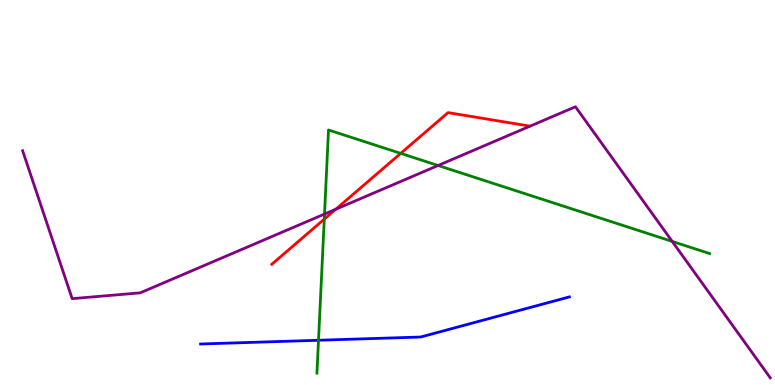[{'lines': ['blue', 'red'], 'intersections': []}, {'lines': ['green', 'red'], 'intersections': [{'x': 4.18, 'y': 4.31}, {'x': 5.17, 'y': 6.02}]}, {'lines': ['purple', 'red'], 'intersections': [{'x': 4.33, 'y': 4.56}]}, {'lines': ['blue', 'green'], 'intersections': [{'x': 4.11, 'y': 1.16}]}, {'lines': ['blue', 'purple'], 'intersections': []}, {'lines': ['green', 'purple'], 'intersections': [{'x': 4.19, 'y': 4.44}, {'x': 5.65, 'y': 5.7}, {'x': 8.67, 'y': 3.73}]}]